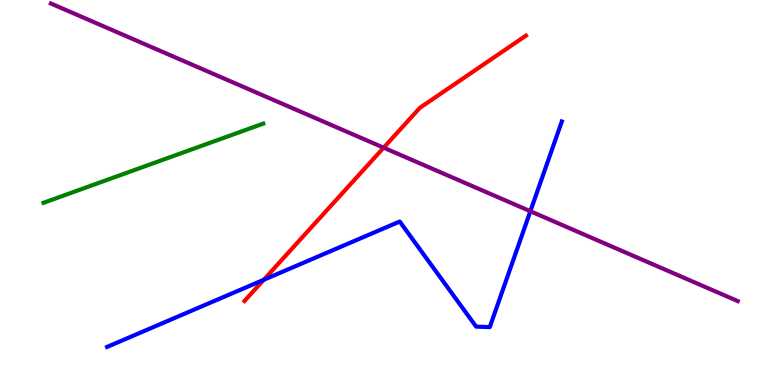[{'lines': ['blue', 'red'], 'intersections': [{'x': 3.4, 'y': 2.73}]}, {'lines': ['green', 'red'], 'intersections': []}, {'lines': ['purple', 'red'], 'intersections': [{'x': 4.95, 'y': 6.16}]}, {'lines': ['blue', 'green'], 'intersections': []}, {'lines': ['blue', 'purple'], 'intersections': [{'x': 6.84, 'y': 4.51}]}, {'lines': ['green', 'purple'], 'intersections': []}]